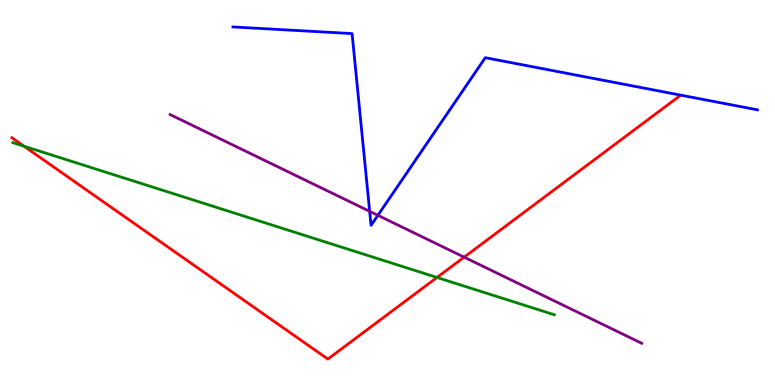[{'lines': ['blue', 'red'], 'intersections': []}, {'lines': ['green', 'red'], 'intersections': [{'x': 0.309, 'y': 6.2}, {'x': 5.64, 'y': 2.79}]}, {'lines': ['purple', 'red'], 'intersections': [{'x': 5.99, 'y': 3.32}]}, {'lines': ['blue', 'green'], 'intersections': []}, {'lines': ['blue', 'purple'], 'intersections': [{'x': 4.77, 'y': 4.51}, {'x': 4.88, 'y': 4.41}]}, {'lines': ['green', 'purple'], 'intersections': []}]